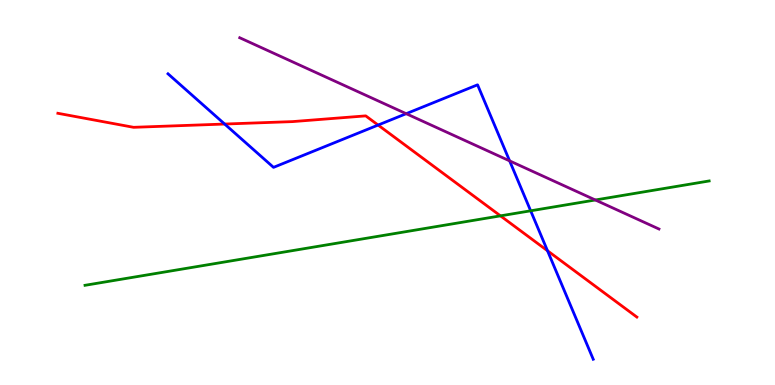[{'lines': ['blue', 'red'], 'intersections': [{'x': 2.9, 'y': 6.78}, {'x': 4.88, 'y': 6.75}, {'x': 7.06, 'y': 3.49}]}, {'lines': ['green', 'red'], 'intersections': [{'x': 6.46, 'y': 4.39}]}, {'lines': ['purple', 'red'], 'intersections': []}, {'lines': ['blue', 'green'], 'intersections': [{'x': 6.85, 'y': 4.52}]}, {'lines': ['blue', 'purple'], 'intersections': [{'x': 5.24, 'y': 7.05}, {'x': 6.58, 'y': 5.82}]}, {'lines': ['green', 'purple'], 'intersections': [{'x': 7.68, 'y': 4.81}]}]